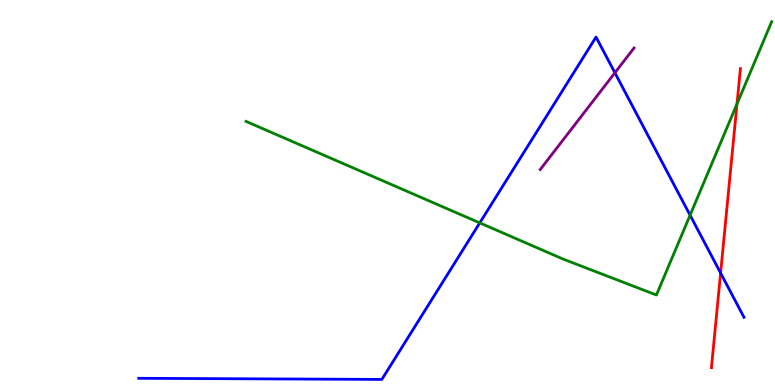[{'lines': ['blue', 'red'], 'intersections': [{'x': 9.3, 'y': 2.91}]}, {'lines': ['green', 'red'], 'intersections': [{'x': 9.51, 'y': 7.3}]}, {'lines': ['purple', 'red'], 'intersections': []}, {'lines': ['blue', 'green'], 'intersections': [{'x': 6.19, 'y': 4.21}, {'x': 8.9, 'y': 4.41}]}, {'lines': ['blue', 'purple'], 'intersections': [{'x': 7.93, 'y': 8.11}]}, {'lines': ['green', 'purple'], 'intersections': []}]